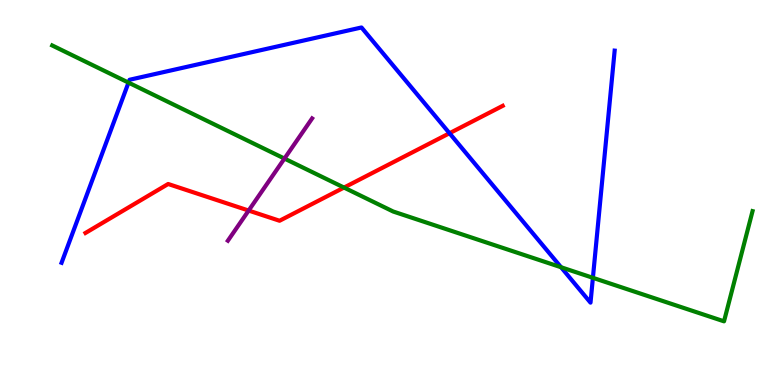[{'lines': ['blue', 'red'], 'intersections': [{'x': 5.8, 'y': 6.54}]}, {'lines': ['green', 'red'], 'intersections': [{'x': 4.44, 'y': 5.13}]}, {'lines': ['purple', 'red'], 'intersections': [{'x': 3.21, 'y': 4.53}]}, {'lines': ['blue', 'green'], 'intersections': [{'x': 1.66, 'y': 7.85}, {'x': 7.24, 'y': 3.06}, {'x': 7.65, 'y': 2.78}]}, {'lines': ['blue', 'purple'], 'intersections': []}, {'lines': ['green', 'purple'], 'intersections': [{'x': 3.67, 'y': 5.88}]}]